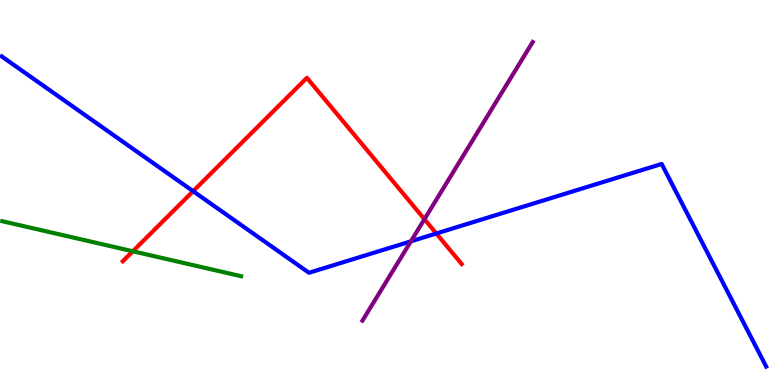[{'lines': ['blue', 'red'], 'intersections': [{'x': 2.49, 'y': 5.03}, {'x': 5.63, 'y': 3.94}]}, {'lines': ['green', 'red'], 'intersections': [{'x': 1.71, 'y': 3.47}]}, {'lines': ['purple', 'red'], 'intersections': [{'x': 5.48, 'y': 4.31}]}, {'lines': ['blue', 'green'], 'intersections': []}, {'lines': ['blue', 'purple'], 'intersections': [{'x': 5.3, 'y': 3.73}]}, {'lines': ['green', 'purple'], 'intersections': []}]